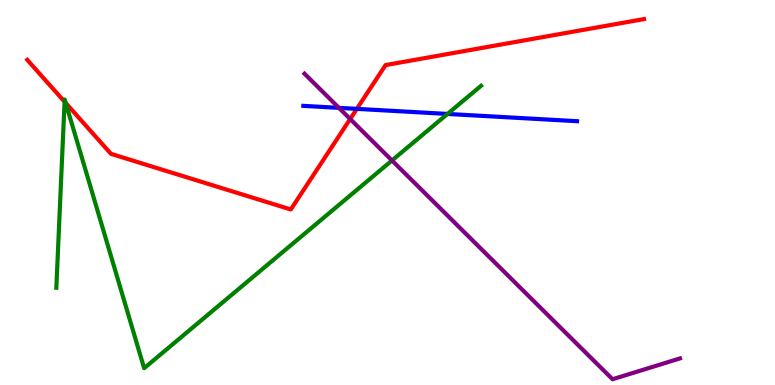[{'lines': ['blue', 'red'], 'intersections': [{'x': 4.6, 'y': 7.17}]}, {'lines': ['green', 'red'], 'intersections': [{'x': 0.833, 'y': 7.36}, {'x': 0.848, 'y': 7.32}]}, {'lines': ['purple', 'red'], 'intersections': [{'x': 4.52, 'y': 6.91}]}, {'lines': ['blue', 'green'], 'intersections': [{'x': 5.77, 'y': 7.04}]}, {'lines': ['blue', 'purple'], 'intersections': [{'x': 4.37, 'y': 7.2}]}, {'lines': ['green', 'purple'], 'intersections': [{'x': 5.06, 'y': 5.83}]}]